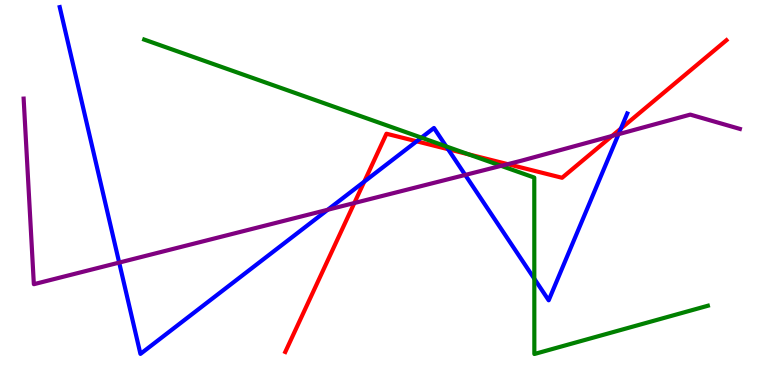[{'lines': ['blue', 'red'], 'intersections': [{'x': 4.7, 'y': 5.28}, {'x': 5.38, 'y': 6.33}, {'x': 5.78, 'y': 6.13}, {'x': 8.01, 'y': 6.66}]}, {'lines': ['green', 'red'], 'intersections': [{'x': 6.05, 'y': 5.99}]}, {'lines': ['purple', 'red'], 'intersections': [{'x': 4.57, 'y': 4.73}, {'x': 6.55, 'y': 5.74}, {'x': 7.9, 'y': 6.47}]}, {'lines': ['blue', 'green'], 'intersections': [{'x': 5.44, 'y': 6.42}, {'x': 5.76, 'y': 6.2}, {'x': 6.89, 'y': 2.76}]}, {'lines': ['blue', 'purple'], 'intersections': [{'x': 1.54, 'y': 3.18}, {'x': 4.23, 'y': 4.55}, {'x': 6.0, 'y': 5.46}, {'x': 7.98, 'y': 6.51}]}, {'lines': ['green', 'purple'], 'intersections': [{'x': 6.47, 'y': 5.69}]}]